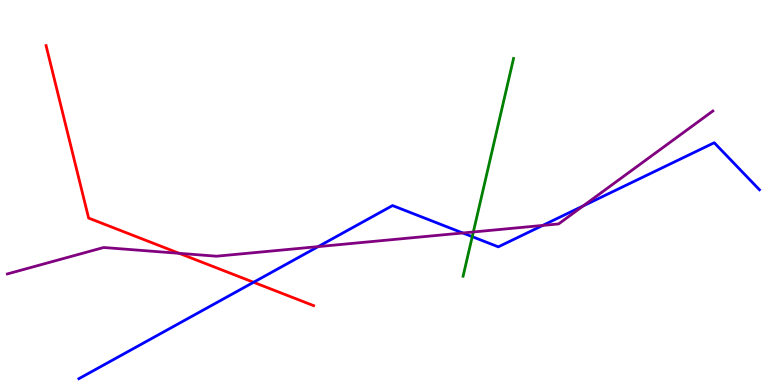[{'lines': ['blue', 'red'], 'intersections': [{'x': 3.27, 'y': 2.67}]}, {'lines': ['green', 'red'], 'intersections': []}, {'lines': ['purple', 'red'], 'intersections': [{'x': 2.31, 'y': 3.42}]}, {'lines': ['blue', 'green'], 'intersections': [{'x': 6.09, 'y': 3.85}]}, {'lines': ['blue', 'purple'], 'intersections': [{'x': 4.11, 'y': 3.59}, {'x': 5.97, 'y': 3.95}, {'x': 7.0, 'y': 4.14}, {'x': 7.53, 'y': 4.65}]}, {'lines': ['green', 'purple'], 'intersections': [{'x': 6.11, 'y': 3.97}]}]